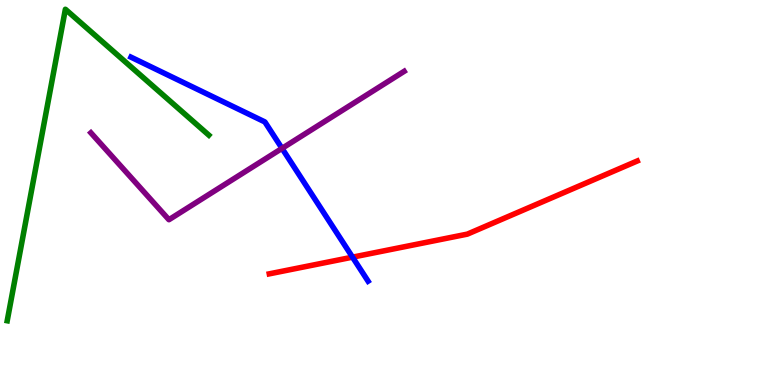[{'lines': ['blue', 'red'], 'intersections': [{'x': 4.55, 'y': 3.32}]}, {'lines': ['green', 'red'], 'intersections': []}, {'lines': ['purple', 'red'], 'intersections': []}, {'lines': ['blue', 'green'], 'intersections': []}, {'lines': ['blue', 'purple'], 'intersections': [{'x': 3.64, 'y': 6.15}]}, {'lines': ['green', 'purple'], 'intersections': []}]